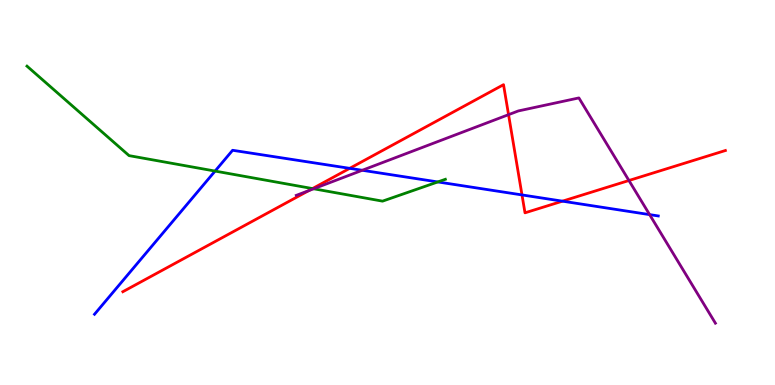[{'lines': ['blue', 'red'], 'intersections': [{'x': 4.51, 'y': 5.63}, {'x': 6.74, 'y': 4.94}, {'x': 7.26, 'y': 4.77}]}, {'lines': ['green', 'red'], 'intersections': [{'x': 4.03, 'y': 5.1}]}, {'lines': ['purple', 'red'], 'intersections': [{'x': 3.98, 'y': 5.05}, {'x': 6.56, 'y': 7.02}, {'x': 8.12, 'y': 5.31}]}, {'lines': ['blue', 'green'], 'intersections': [{'x': 2.78, 'y': 5.56}, {'x': 5.65, 'y': 5.27}]}, {'lines': ['blue', 'purple'], 'intersections': [{'x': 4.67, 'y': 5.58}, {'x': 8.38, 'y': 4.43}]}, {'lines': ['green', 'purple'], 'intersections': [{'x': 4.05, 'y': 5.1}]}]